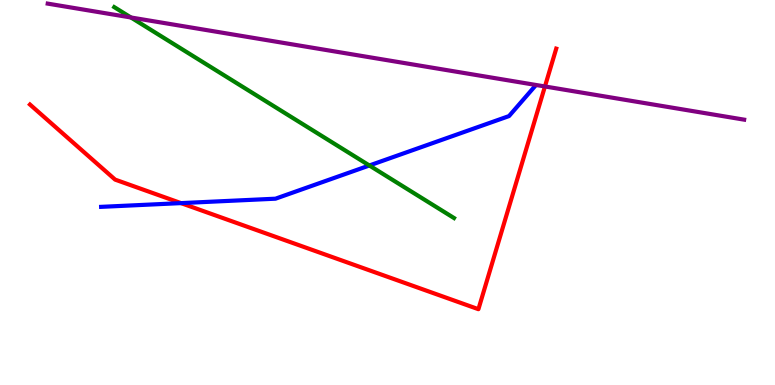[{'lines': ['blue', 'red'], 'intersections': [{'x': 2.34, 'y': 4.72}]}, {'lines': ['green', 'red'], 'intersections': []}, {'lines': ['purple', 'red'], 'intersections': [{'x': 7.03, 'y': 7.75}]}, {'lines': ['blue', 'green'], 'intersections': [{'x': 4.77, 'y': 5.7}]}, {'lines': ['blue', 'purple'], 'intersections': []}, {'lines': ['green', 'purple'], 'intersections': [{'x': 1.69, 'y': 9.55}]}]